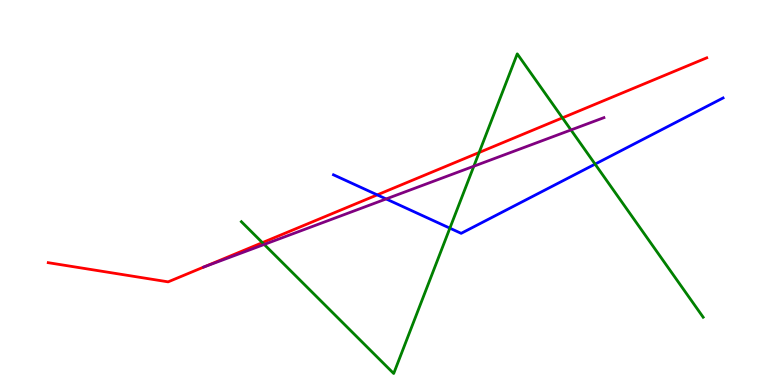[{'lines': ['blue', 'red'], 'intersections': [{'x': 4.87, 'y': 4.94}]}, {'lines': ['green', 'red'], 'intersections': [{'x': 3.39, 'y': 3.7}, {'x': 6.18, 'y': 6.04}, {'x': 7.26, 'y': 6.94}]}, {'lines': ['purple', 'red'], 'intersections': [{'x': 2.63, 'y': 3.07}]}, {'lines': ['blue', 'green'], 'intersections': [{'x': 5.8, 'y': 4.07}, {'x': 7.68, 'y': 5.74}]}, {'lines': ['blue', 'purple'], 'intersections': [{'x': 4.98, 'y': 4.83}]}, {'lines': ['green', 'purple'], 'intersections': [{'x': 3.41, 'y': 3.65}, {'x': 6.11, 'y': 5.68}, {'x': 7.37, 'y': 6.62}]}]